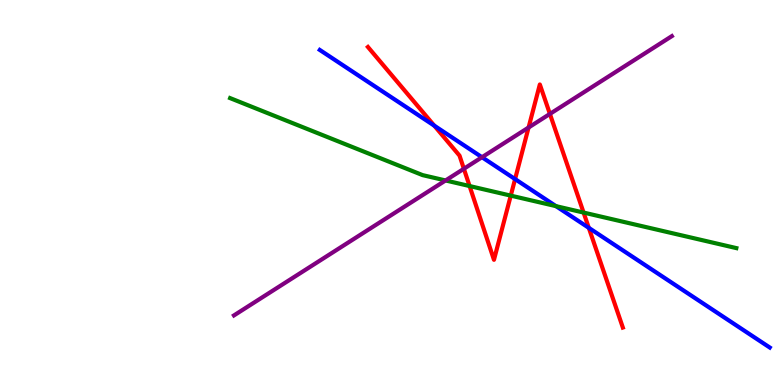[{'lines': ['blue', 'red'], 'intersections': [{'x': 5.6, 'y': 6.74}, {'x': 6.65, 'y': 5.35}, {'x': 7.6, 'y': 4.08}]}, {'lines': ['green', 'red'], 'intersections': [{'x': 6.06, 'y': 5.17}, {'x': 6.59, 'y': 4.92}, {'x': 7.53, 'y': 4.48}]}, {'lines': ['purple', 'red'], 'intersections': [{'x': 5.99, 'y': 5.62}, {'x': 6.82, 'y': 6.69}, {'x': 7.1, 'y': 7.04}]}, {'lines': ['blue', 'green'], 'intersections': [{'x': 7.17, 'y': 4.65}]}, {'lines': ['blue', 'purple'], 'intersections': [{'x': 6.22, 'y': 5.92}]}, {'lines': ['green', 'purple'], 'intersections': [{'x': 5.75, 'y': 5.31}]}]